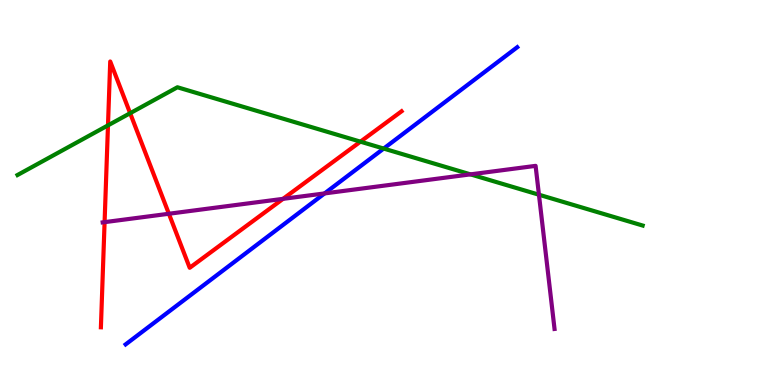[{'lines': ['blue', 'red'], 'intersections': []}, {'lines': ['green', 'red'], 'intersections': [{'x': 1.39, 'y': 6.74}, {'x': 1.68, 'y': 7.06}, {'x': 4.65, 'y': 6.32}]}, {'lines': ['purple', 'red'], 'intersections': [{'x': 1.35, 'y': 4.23}, {'x': 2.18, 'y': 4.45}, {'x': 3.65, 'y': 4.84}]}, {'lines': ['blue', 'green'], 'intersections': [{'x': 4.95, 'y': 6.14}]}, {'lines': ['blue', 'purple'], 'intersections': [{'x': 4.19, 'y': 4.98}]}, {'lines': ['green', 'purple'], 'intersections': [{'x': 6.07, 'y': 5.47}, {'x': 6.95, 'y': 4.94}]}]